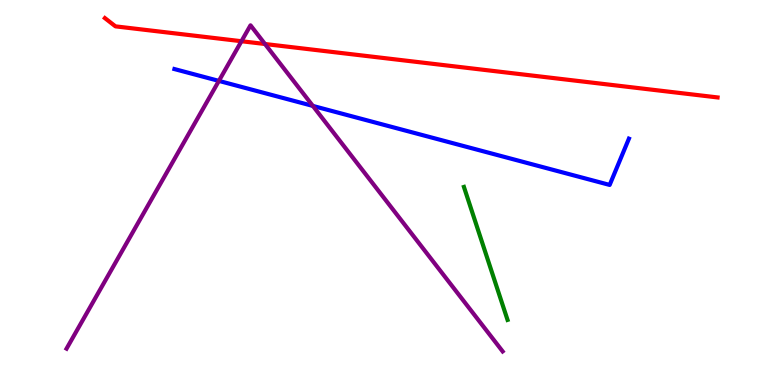[{'lines': ['blue', 'red'], 'intersections': []}, {'lines': ['green', 'red'], 'intersections': []}, {'lines': ['purple', 'red'], 'intersections': [{'x': 3.12, 'y': 8.93}, {'x': 3.42, 'y': 8.86}]}, {'lines': ['blue', 'green'], 'intersections': []}, {'lines': ['blue', 'purple'], 'intersections': [{'x': 2.82, 'y': 7.9}, {'x': 4.04, 'y': 7.25}]}, {'lines': ['green', 'purple'], 'intersections': []}]